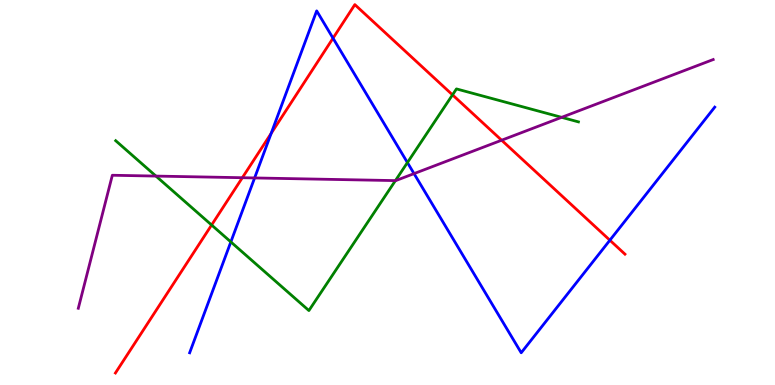[{'lines': ['blue', 'red'], 'intersections': [{'x': 3.5, 'y': 6.54}, {'x': 4.3, 'y': 9.01}, {'x': 7.87, 'y': 3.76}]}, {'lines': ['green', 'red'], 'intersections': [{'x': 2.73, 'y': 4.16}, {'x': 5.84, 'y': 7.54}]}, {'lines': ['purple', 'red'], 'intersections': [{'x': 3.13, 'y': 5.38}, {'x': 6.47, 'y': 6.36}]}, {'lines': ['blue', 'green'], 'intersections': [{'x': 2.98, 'y': 3.72}, {'x': 5.26, 'y': 5.78}]}, {'lines': ['blue', 'purple'], 'intersections': [{'x': 3.29, 'y': 5.38}, {'x': 5.34, 'y': 5.49}]}, {'lines': ['green', 'purple'], 'intersections': [{'x': 2.01, 'y': 5.43}, {'x': 5.1, 'y': 5.31}, {'x': 7.25, 'y': 6.95}]}]